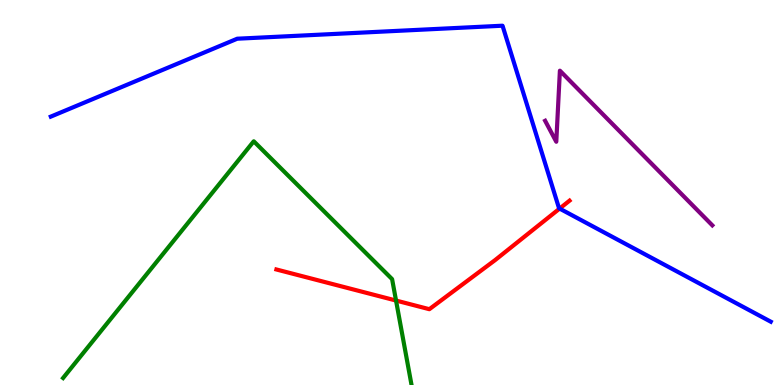[{'lines': ['blue', 'red'], 'intersections': [{'x': 7.22, 'y': 4.58}]}, {'lines': ['green', 'red'], 'intersections': [{'x': 5.11, 'y': 2.19}]}, {'lines': ['purple', 'red'], 'intersections': []}, {'lines': ['blue', 'green'], 'intersections': []}, {'lines': ['blue', 'purple'], 'intersections': []}, {'lines': ['green', 'purple'], 'intersections': []}]